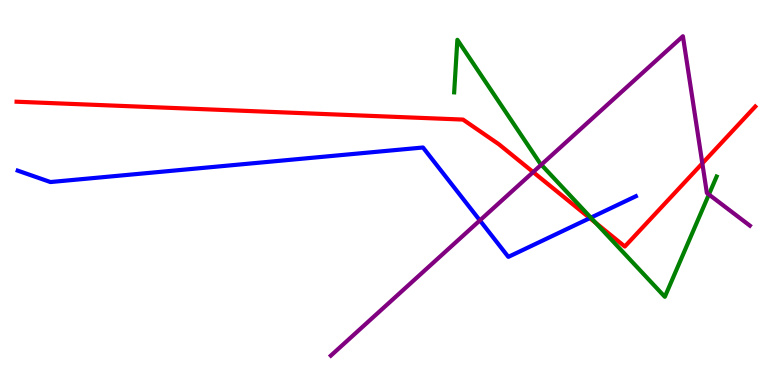[{'lines': ['blue', 'red'], 'intersections': [{'x': 7.61, 'y': 4.33}]}, {'lines': ['green', 'red'], 'intersections': [{'x': 7.69, 'y': 4.21}]}, {'lines': ['purple', 'red'], 'intersections': [{'x': 6.88, 'y': 5.53}, {'x': 9.06, 'y': 5.76}]}, {'lines': ['blue', 'green'], 'intersections': [{'x': 7.62, 'y': 4.35}]}, {'lines': ['blue', 'purple'], 'intersections': [{'x': 6.19, 'y': 4.27}]}, {'lines': ['green', 'purple'], 'intersections': [{'x': 6.98, 'y': 5.72}, {'x': 9.15, 'y': 4.95}]}]